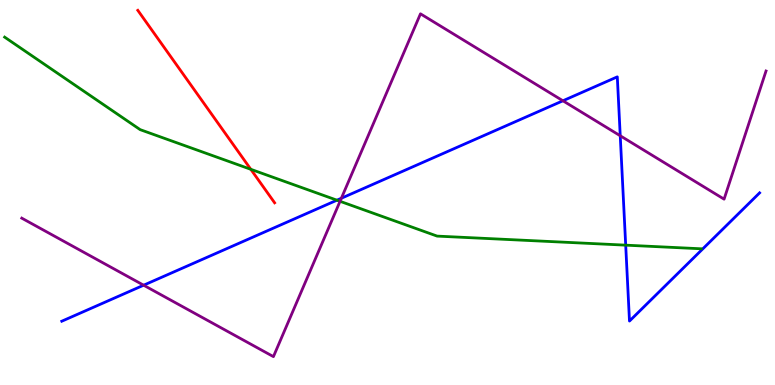[{'lines': ['blue', 'red'], 'intersections': []}, {'lines': ['green', 'red'], 'intersections': [{'x': 3.24, 'y': 5.6}]}, {'lines': ['purple', 'red'], 'intersections': []}, {'lines': ['blue', 'green'], 'intersections': [{'x': 4.35, 'y': 4.8}, {'x': 8.07, 'y': 3.63}]}, {'lines': ['blue', 'purple'], 'intersections': [{'x': 1.85, 'y': 2.59}, {'x': 4.4, 'y': 4.85}, {'x': 7.26, 'y': 7.38}, {'x': 8.0, 'y': 6.47}]}, {'lines': ['green', 'purple'], 'intersections': [{'x': 4.39, 'y': 4.77}]}]